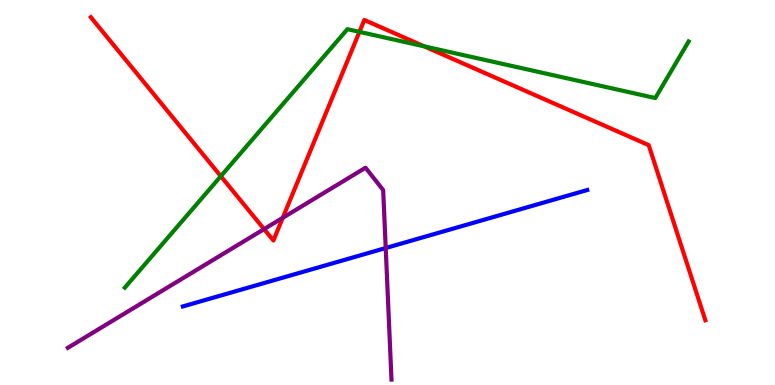[{'lines': ['blue', 'red'], 'intersections': []}, {'lines': ['green', 'red'], 'intersections': [{'x': 2.85, 'y': 5.42}, {'x': 4.64, 'y': 9.17}, {'x': 5.47, 'y': 8.8}]}, {'lines': ['purple', 'red'], 'intersections': [{'x': 3.41, 'y': 4.05}, {'x': 3.65, 'y': 4.34}]}, {'lines': ['blue', 'green'], 'intersections': []}, {'lines': ['blue', 'purple'], 'intersections': [{'x': 4.98, 'y': 3.56}]}, {'lines': ['green', 'purple'], 'intersections': []}]